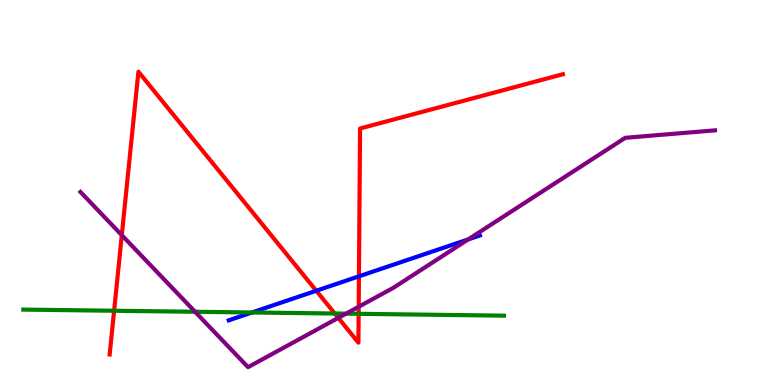[{'lines': ['blue', 'red'], 'intersections': [{'x': 4.08, 'y': 2.45}, {'x': 4.63, 'y': 2.82}]}, {'lines': ['green', 'red'], 'intersections': [{'x': 1.47, 'y': 1.93}, {'x': 4.32, 'y': 1.86}, {'x': 4.63, 'y': 1.85}]}, {'lines': ['purple', 'red'], 'intersections': [{'x': 1.57, 'y': 3.89}, {'x': 4.37, 'y': 1.74}, {'x': 4.63, 'y': 2.03}]}, {'lines': ['blue', 'green'], 'intersections': [{'x': 3.25, 'y': 1.88}]}, {'lines': ['blue', 'purple'], 'intersections': [{'x': 6.04, 'y': 3.78}]}, {'lines': ['green', 'purple'], 'intersections': [{'x': 2.52, 'y': 1.9}, {'x': 4.46, 'y': 1.85}]}]